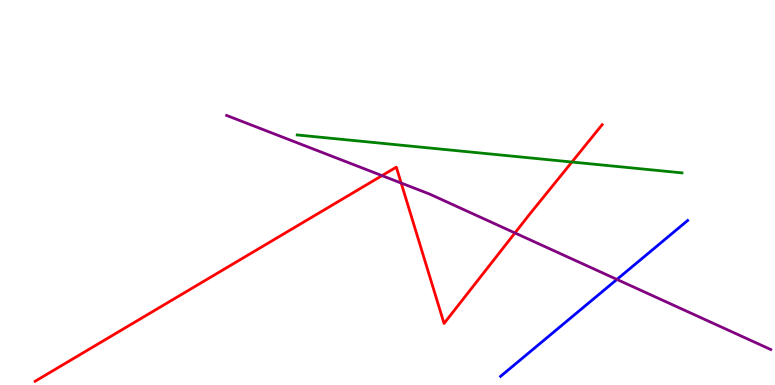[{'lines': ['blue', 'red'], 'intersections': []}, {'lines': ['green', 'red'], 'intersections': [{'x': 7.38, 'y': 5.79}]}, {'lines': ['purple', 'red'], 'intersections': [{'x': 4.93, 'y': 5.44}, {'x': 5.18, 'y': 5.25}, {'x': 6.64, 'y': 3.95}]}, {'lines': ['blue', 'green'], 'intersections': []}, {'lines': ['blue', 'purple'], 'intersections': [{'x': 7.96, 'y': 2.74}]}, {'lines': ['green', 'purple'], 'intersections': []}]